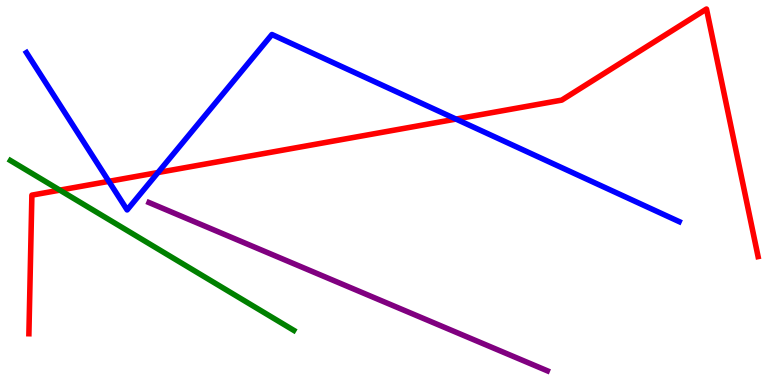[{'lines': ['blue', 'red'], 'intersections': [{'x': 1.4, 'y': 5.29}, {'x': 2.04, 'y': 5.52}, {'x': 5.88, 'y': 6.91}]}, {'lines': ['green', 'red'], 'intersections': [{'x': 0.772, 'y': 5.06}]}, {'lines': ['purple', 'red'], 'intersections': []}, {'lines': ['blue', 'green'], 'intersections': []}, {'lines': ['blue', 'purple'], 'intersections': []}, {'lines': ['green', 'purple'], 'intersections': []}]